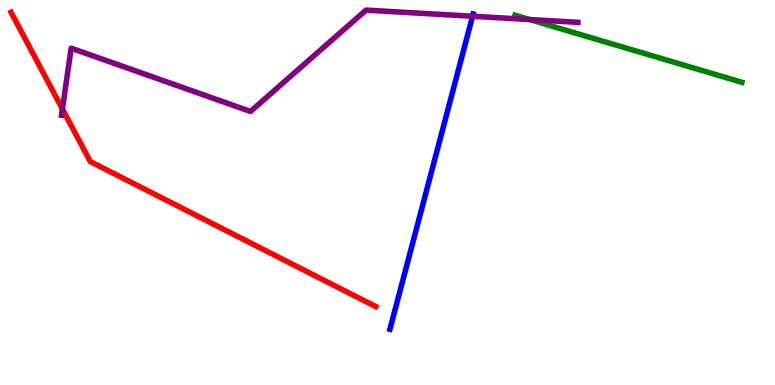[{'lines': ['blue', 'red'], 'intersections': []}, {'lines': ['green', 'red'], 'intersections': []}, {'lines': ['purple', 'red'], 'intersections': [{'x': 0.805, 'y': 7.17}]}, {'lines': ['blue', 'green'], 'intersections': []}, {'lines': ['blue', 'purple'], 'intersections': [{'x': 6.1, 'y': 9.58}]}, {'lines': ['green', 'purple'], 'intersections': [{'x': 6.83, 'y': 9.49}]}]